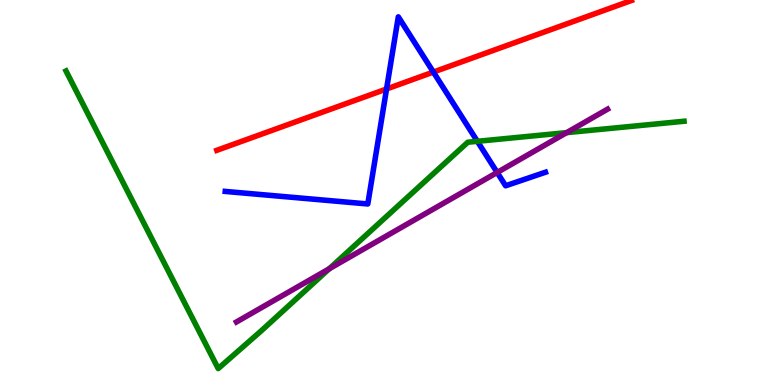[{'lines': ['blue', 'red'], 'intersections': [{'x': 4.99, 'y': 7.69}, {'x': 5.59, 'y': 8.13}]}, {'lines': ['green', 'red'], 'intersections': []}, {'lines': ['purple', 'red'], 'intersections': []}, {'lines': ['blue', 'green'], 'intersections': [{'x': 6.16, 'y': 6.33}]}, {'lines': ['blue', 'purple'], 'intersections': [{'x': 6.42, 'y': 5.52}]}, {'lines': ['green', 'purple'], 'intersections': [{'x': 4.25, 'y': 3.02}, {'x': 7.31, 'y': 6.55}]}]